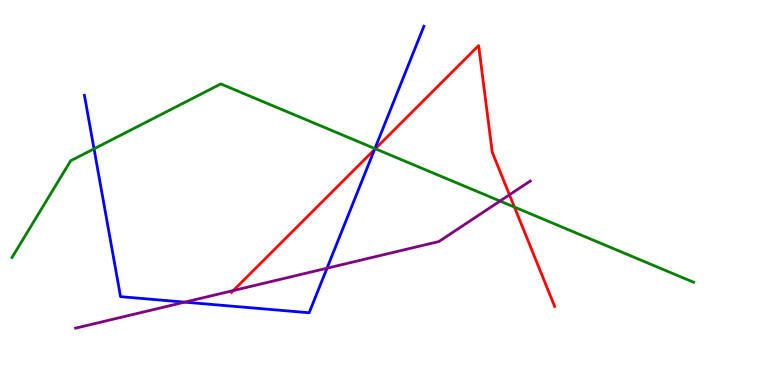[{'lines': ['blue', 'red'], 'intersections': [{'x': 4.83, 'y': 6.12}]}, {'lines': ['green', 'red'], 'intersections': [{'x': 4.84, 'y': 6.14}, {'x': 6.64, 'y': 4.62}]}, {'lines': ['purple', 'red'], 'intersections': [{'x': 3.01, 'y': 2.45}, {'x': 6.57, 'y': 4.94}]}, {'lines': ['blue', 'green'], 'intersections': [{'x': 1.21, 'y': 6.13}, {'x': 4.84, 'y': 6.14}]}, {'lines': ['blue', 'purple'], 'intersections': [{'x': 2.38, 'y': 2.15}, {'x': 4.22, 'y': 3.03}]}, {'lines': ['green', 'purple'], 'intersections': [{'x': 6.45, 'y': 4.78}]}]